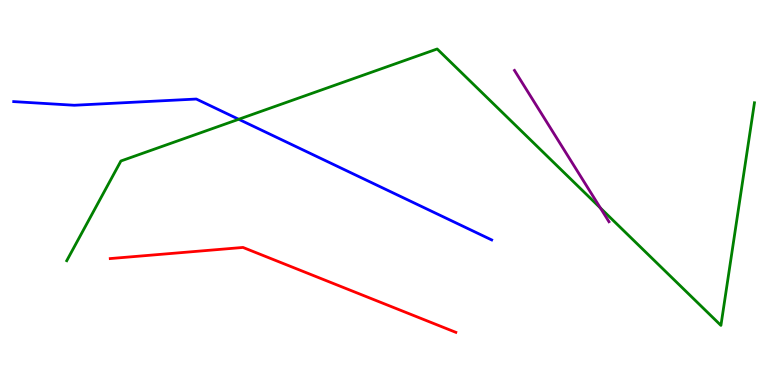[{'lines': ['blue', 'red'], 'intersections': []}, {'lines': ['green', 'red'], 'intersections': []}, {'lines': ['purple', 'red'], 'intersections': []}, {'lines': ['blue', 'green'], 'intersections': [{'x': 3.08, 'y': 6.9}]}, {'lines': ['blue', 'purple'], 'intersections': []}, {'lines': ['green', 'purple'], 'intersections': [{'x': 7.75, 'y': 4.6}]}]